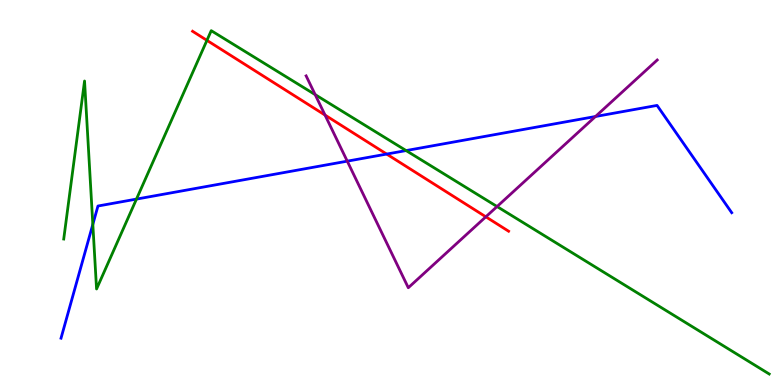[{'lines': ['blue', 'red'], 'intersections': [{'x': 4.99, 'y': 6.0}]}, {'lines': ['green', 'red'], 'intersections': [{'x': 2.67, 'y': 8.95}]}, {'lines': ['purple', 'red'], 'intersections': [{'x': 4.19, 'y': 7.01}, {'x': 6.27, 'y': 4.37}]}, {'lines': ['blue', 'green'], 'intersections': [{'x': 1.2, 'y': 4.17}, {'x': 1.76, 'y': 4.83}, {'x': 5.24, 'y': 6.09}]}, {'lines': ['blue', 'purple'], 'intersections': [{'x': 4.48, 'y': 5.81}, {'x': 7.68, 'y': 6.97}]}, {'lines': ['green', 'purple'], 'intersections': [{'x': 4.07, 'y': 7.54}, {'x': 6.41, 'y': 4.64}]}]